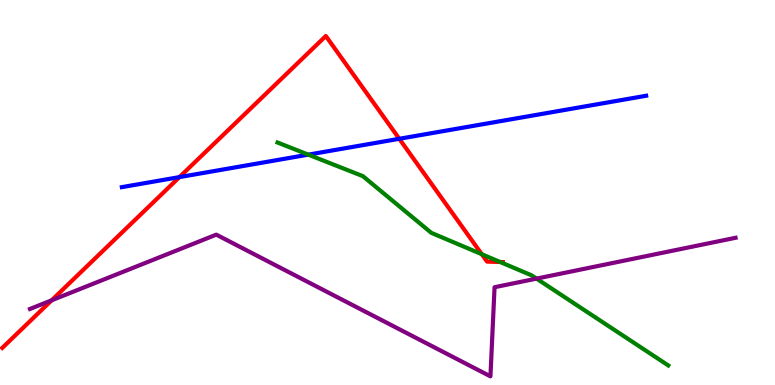[{'lines': ['blue', 'red'], 'intersections': [{'x': 2.32, 'y': 5.4}, {'x': 5.15, 'y': 6.4}]}, {'lines': ['green', 'red'], 'intersections': [{'x': 6.22, 'y': 3.4}, {'x': 6.45, 'y': 3.19}]}, {'lines': ['purple', 'red'], 'intersections': [{'x': 0.666, 'y': 2.2}]}, {'lines': ['blue', 'green'], 'intersections': [{'x': 3.98, 'y': 5.98}]}, {'lines': ['blue', 'purple'], 'intersections': []}, {'lines': ['green', 'purple'], 'intersections': [{'x': 6.92, 'y': 2.76}]}]